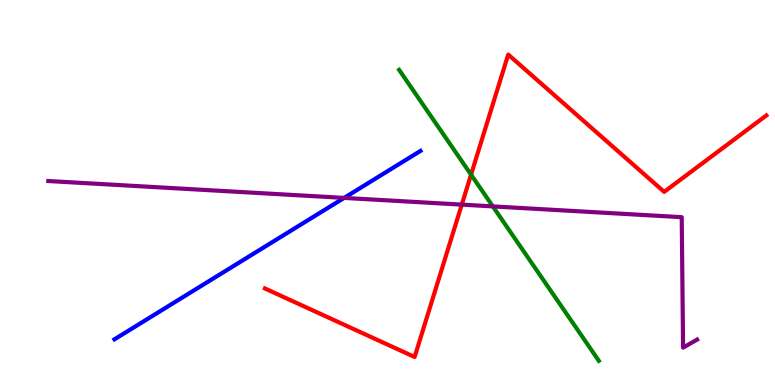[{'lines': ['blue', 'red'], 'intersections': []}, {'lines': ['green', 'red'], 'intersections': [{'x': 6.08, 'y': 5.46}]}, {'lines': ['purple', 'red'], 'intersections': [{'x': 5.96, 'y': 4.69}]}, {'lines': ['blue', 'green'], 'intersections': []}, {'lines': ['blue', 'purple'], 'intersections': [{'x': 4.44, 'y': 4.86}]}, {'lines': ['green', 'purple'], 'intersections': [{'x': 6.36, 'y': 4.64}]}]